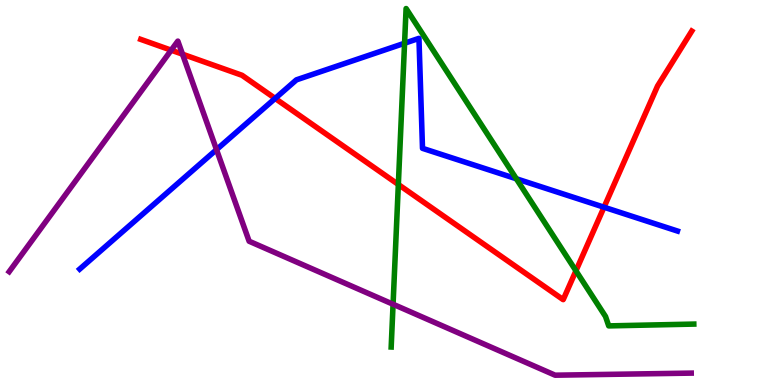[{'lines': ['blue', 'red'], 'intersections': [{'x': 3.55, 'y': 7.44}, {'x': 7.79, 'y': 4.62}]}, {'lines': ['green', 'red'], 'intersections': [{'x': 5.14, 'y': 5.21}, {'x': 7.43, 'y': 2.97}]}, {'lines': ['purple', 'red'], 'intersections': [{'x': 2.21, 'y': 8.7}, {'x': 2.35, 'y': 8.59}]}, {'lines': ['blue', 'green'], 'intersections': [{'x': 5.22, 'y': 8.88}, {'x': 6.66, 'y': 5.36}]}, {'lines': ['blue', 'purple'], 'intersections': [{'x': 2.79, 'y': 6.11}]}, {'lines': ['green', 'purple'], 'intersections': [{'x': 5.07, 'y': 2.1}]}]